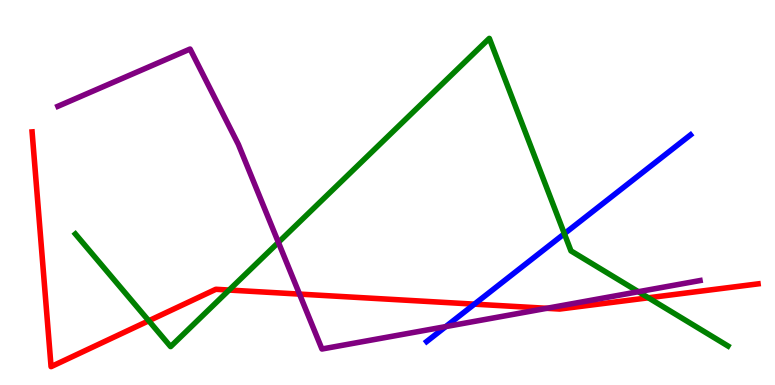[{'lines': ['blue', 'red'], 'intersections': [{'x': 6.12, 'y': 2.1}]}, {'lines': ['green', 'red'], 'intersections': [{'x': 1.92, 'y': 1.67}, {'x': 2.96, 'y': 2.47}, {'x': 8.37, 'y': 2.27}]}, {'lines': ['purple', 'red'], 'intersections': [{'x': 3.86, 'y': 2.36}, {'x': 7.05, 'y': 1.99}]}, {'lines': ['blue', 'green'], 'intersections': [{'x': 7.28, 'y': 3.93}]}, {'lines': ['blue', 'purple'], 'intersections': [{'x': 5.75, 'y': 1.52}]}, {'lines': ['green', 'purple'], 'intersections': [{'x': 3.59, 'y': 3.7}, {'x': 8.24, 'y': 2.42}]}]